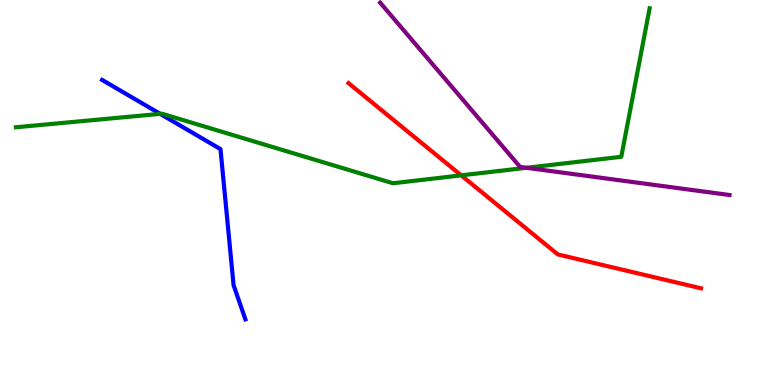[{'lines': ['blue', 'red'], 'intersections': []}, {'lines': ['green', 'red'], 'intersections': [{'x': 5.95, 'y': 5.45}]}, {'lines': ['purple', 'red'], 'intersections': []}, {'lines': ['blue', 'green'], 'intersections': [{'x': 2.07, 'y': 7.04}]}, {'lines': ['blue', 'purple'], 'intersections': []}, {'lines': ['green', 'purple'], 'intersections': [{'x': 6.79, 'y': 5.64}]}]